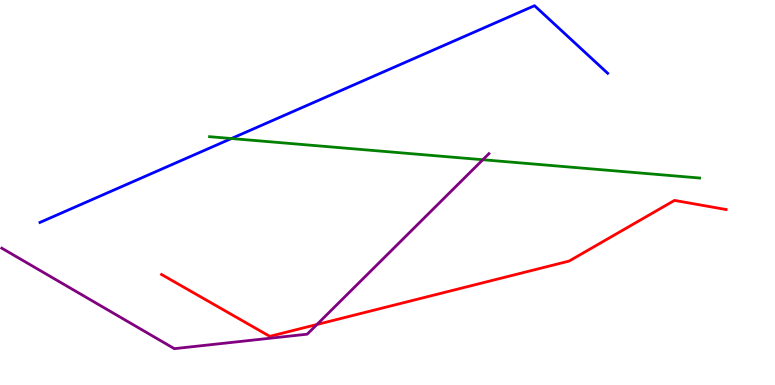[{'lines': ['blue', 'red'], 'intersections': []}, {'lines': ['green', 'red'], 'intersections': []}, {'lines': ['purple', 'red'], 'intersections': [{'x': 4.09, 'y': 1.57}]}, {'lines': ['blue', 'green'], 'intersections': [{'x': 2.99, 'y': 6.4}]}, {'lines': ['blue', 'purple'], 'intersections': []}, {'lines': ['green', 'purple'], 'intersections': [{'x': 6.23, 'y': 5.85}]}]